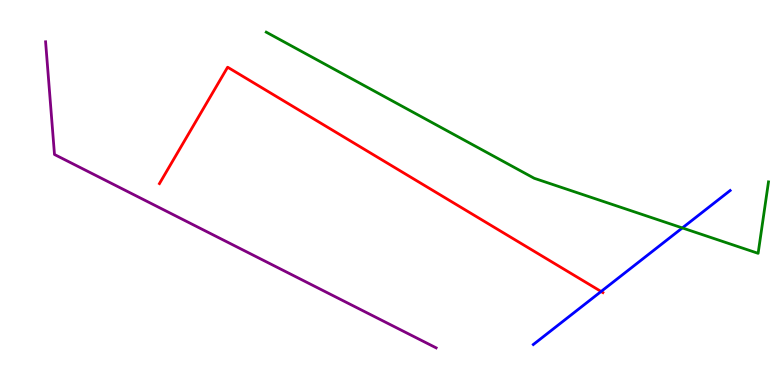[{'lines': ['blue', 'red'], 'intersections': [{'x': 7.76, 'y': 2.43}]}, {'lines': ['green', 'red'], 'intersections': []}, {'lines': ['purple', 'red'], 'intersections': []}, {'lines': ['blue', 'green'], 'intersections': [{'x': 8.8, 'y': 4.08}]}, {'lines': ['blue', 'purple'], 'intersections': []}, {'lines': ['green', 'purple'], 'intersections': []}]